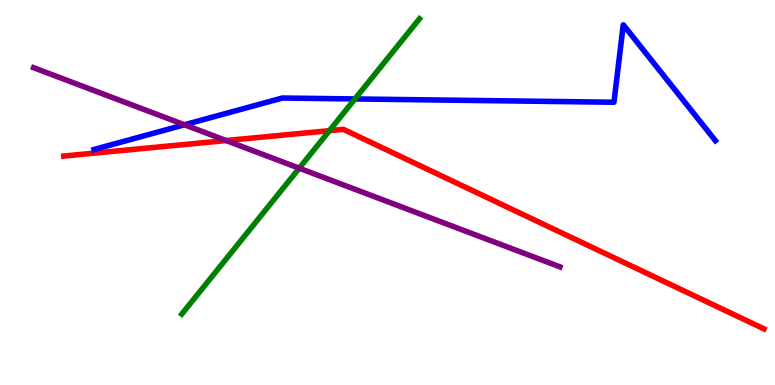[{'lines': ['blue', 'red'], 'intersections': []}, {'lines': ['green', 'red'], 'intersections': [{'x': 4.25, 'y': 6.61}]}, {'lines': ['purple', 'red'], 'intersections': [{'x': 2.92, 'y': 6.35}]}, {'lines': ['blue', 'green'], 'intersections': [{'x': 4.58, 'y': 7.43}]}, {'lines': ['blue', 'purple'], 'intersections': [{'x': 2.38, 'y': 6.76}]}, {'lines': ['green', 'purple'], 'intersections': [{'x': 3.86, 'y': 5.63}]}]